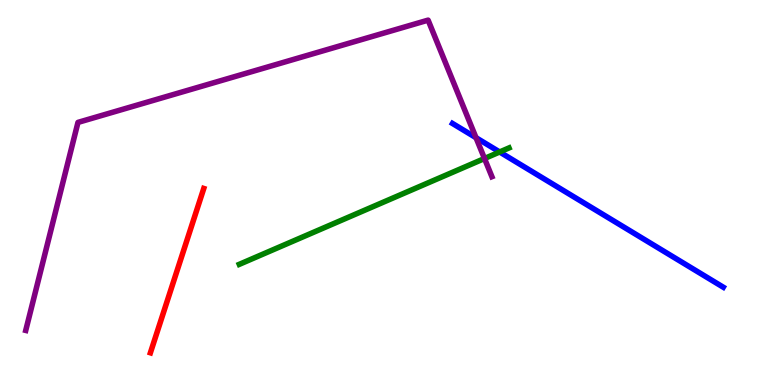[{'lines': ['blue', 'red'], 'intersections': []}, {'lines': ['green', 'red'], 'intersections': []}, {'lines': ['purple', 'red'], 'intersections': []}, {'lines': ['blue', 'green'], 'intersections': [{'x': 6.45, 'y': 6.05}]}, {'lines': ['blue', 'purple'], 'intersections': [{'x': 6.14, 'y': 6.42}]}, {'lines': ['green', 'purple'], 'intersections': [{'x': 6.25, 'y': 5.88}]}]